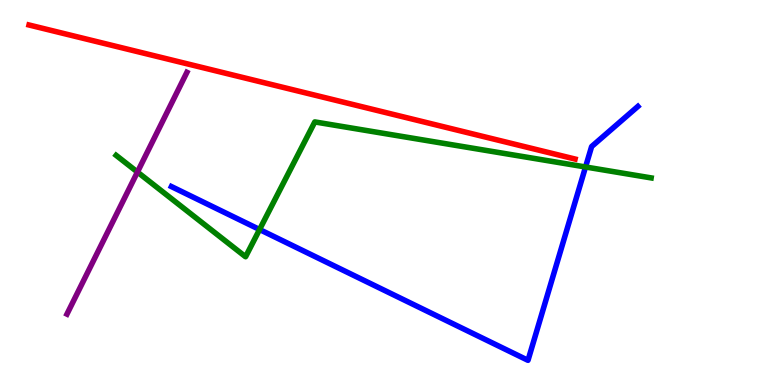[{'lines': ['blue', 'red'], 'intersections': []}, {'lines': ['green', 'red'], 'intersections': []}, {'lines': ['purple', 'red'], 'intersections': []}, {'lines': ['blue', 'green'], 'intersections': [{'x': 3.35, 'y': 4.04}, {'x': 7.56, 'y': 5.66}]}, {'lines': ['blue', 'purple'], 'intersections': []}, {'lines': ['green', 'purple'], 'intersections': [{'x': 1.77, 'y': 5.53}]}]